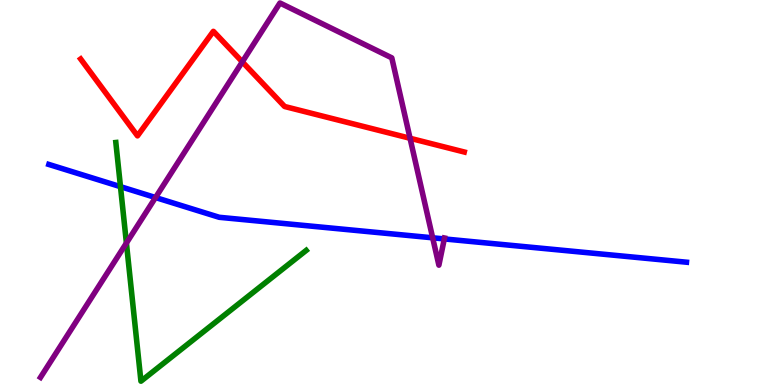[{'lines': ['blue', 'red'], 'intersections': []}, {'lines': ['green', 'red'], 'intersections': []}, {'lines': ['purple', 'red'], 'intersections': [{'x': 3.13, 'y': 8.39}, {'x': 5.29, 'y': 6.41}]}, {'lines': ['blue', 'green'], 'intersections': [{'x': 1.55, 'y': 5.15}]}, {'lines': ['blue', 'purple'], 'intersections': [{'x': 2.01, 'y': 4.87}, {'x': 5.58, 'y': 3.82}, {'x': 5.73, 'y': 3.79}]}, {'lines': ['green', 'purple'], 'intersections': [{'x': 1.63, 'y': 3.69}]}]